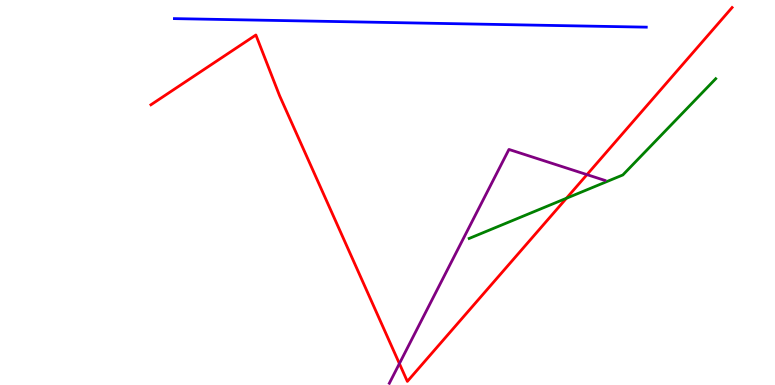[{'lines': ['blue', 'red'], 'intersections': []}, {'lines': ['green', 'red'], 'intersections': [{'x': 7.31, 'y': 4.85}]}, {'lines': ['purple', 'red'], 'intersections': [{'x': 5.15, 'y': 0.556}, {'x': 7.57, 'y': 5.46}]}, {'lines': ['blue', 'green'], 'intersections': []}, {'lines': ['blue', 'purple'], 'intersections': []}, {'lines': ['green', 'purple'], 'intersections': []}]